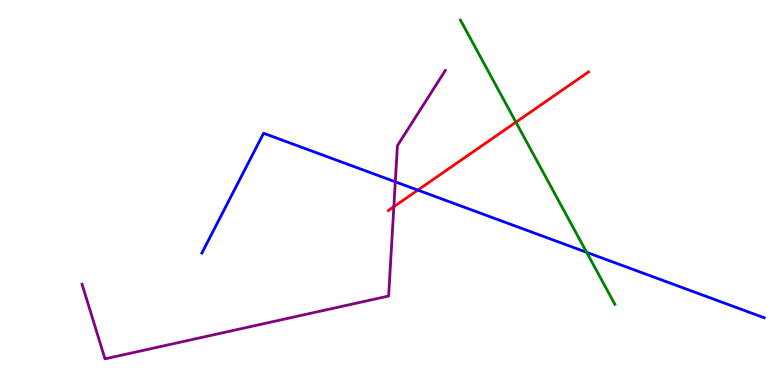[{'lines': ['blue', 'red'], 'intersections': [{'x': 5.39, 'y': 5.06}]}, {'lines': ['green', 'red'], 'intersections': [{'x': 6.66, 'y': 6.83}]}, {'lines': ['purple', 'red'], 'intersections': [{'x': 5.08, 'y': 4.63}]}, {'lines': ['blue', 'green'], 'intersections': [{'x': 7.57, 'y': 3.45}]}, {'lines': ['blue', 'purple'], 'intersections': [{'x': 5.1, 'y': 5.28}]}, {'lines': ['green', 'purple'], 'intersections': []}]